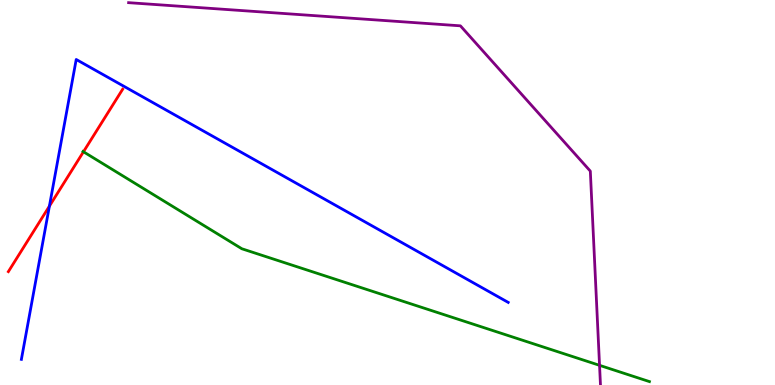[{'lines': ['blue', 'red'], 'intersections': [{'x': 0.638, 'y': 4.65}]}, {'lines': ['green', 'red'], 'intersections': [{'x': 1.08, 'y': 6.06}]}, {'lines': ['purple', 'red'], 'intersections': []}, {'lines': ['blue', 'green'], 'intersections': []}, {'lines': ['blue', 'purple'], 'intersections': []}, {'lines': ['green', 'purple'], 'intersections': [{'x': 7.74, 'y': 0.511}]}]